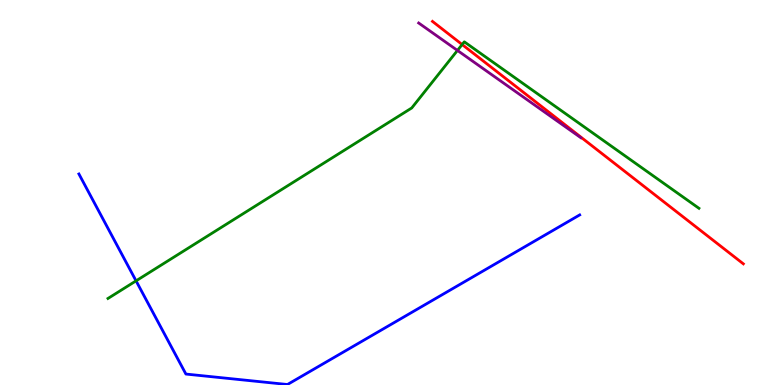[{'lines': ['blue', 'red'], 'intersections': []}, {'lines': ['green', 'red'], 'intersections': [{'x': 5.96, 'y': 8.84}]}, {'lines': ['purple', 'red'], 'intersections': []}, {'lines': ['blue', 'green'], 'intersections': [{'x': 1.76, 'y': 2.71}]}, {'lines': ['blue', 'purple'], 'intersections': []}, {'lines': ['green', 'purple'], 'intersections': [{'x': 5.9, 'y': 8.69}]}]